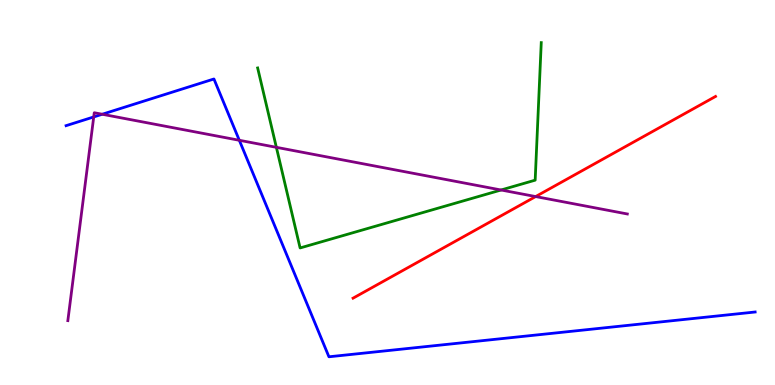[{'lines': ['blue', 'red'], 'intersections': []}, {'lines': ['green', 'red'], 'intersections': []}, {'lines': ['purple', 'red'], 'intersections': [{'x': 6.91, 'y': 4.89}]}, {'lines': ['blue', 'green'], 'intersections': []}, {'lines': ['blue', 'purple'], 'intersections': [{'x': 1.21, 'y': 6.96}, {'x': 1.32, 'y': 7.03}, {'x': 3.09, 'y': 6.36}]}, {'lines': ['green', 'purple'], 'intersections': [{'x': 3.57, 'y': 6.17}, {'x': 6.47, 'y': 5.06}]}]